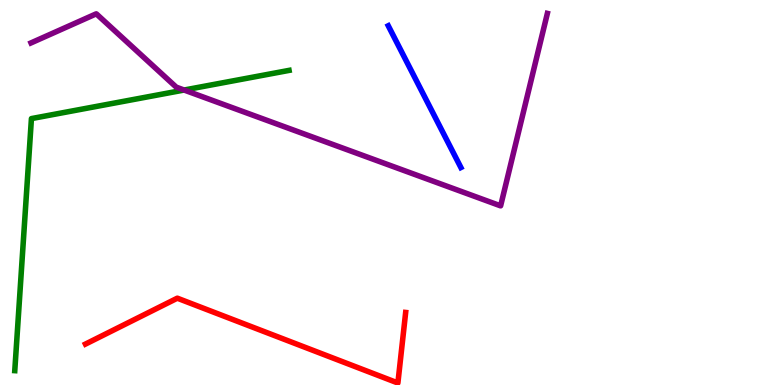[{'lines': ['blue', 'red'], 'intersections': []}, {'lines': ['green', 'red'], 'intersections': []}, {'lines': ['purple', 'red'], 'intersections': []}, {'lines': ['blue', 'green'], 'intersections': []}, {'lines': ['blue', 'purple'], 'intersections': []}, {'lines': ['green', 'purple'], 'intersections': [{'x': 2.38, 'y': 7.66}]}]